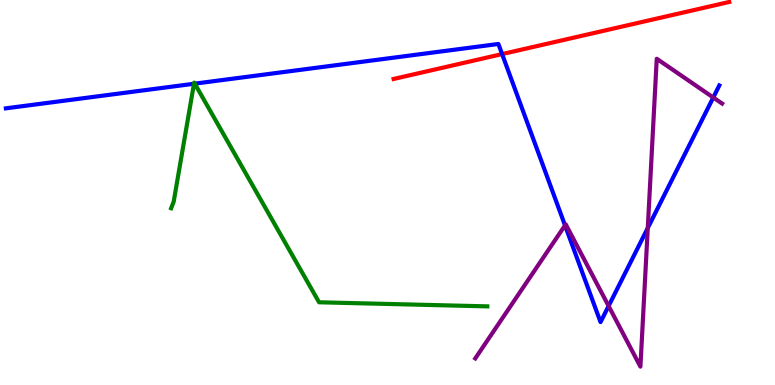[{'lines': ['blue', 'red'], 'intersections': [{'x': 6.48, 'y': 8.6}]}, {'lines': ['green', 'red'], 'intersections': []}, {'lines': ['purple', 'red'], 'intersections': []}, {'lines': ['blue', 'green'], 'intersections': [{'x': 2.5, 'y': 7.82}, {'x': 2.51, 'y': 7.83}]}, {'lines': ['blue', 'purple'], 'intersections': [{'x': 7.29, 'y': 4.15}, {'x': 7.85, 'y': 2.05}, {'x': 8.36, 'y': 4.08}, {'x': 9.2, 'y': 7.47}]}, {'lines': ['green', 'purple'], 'intersections': []}]